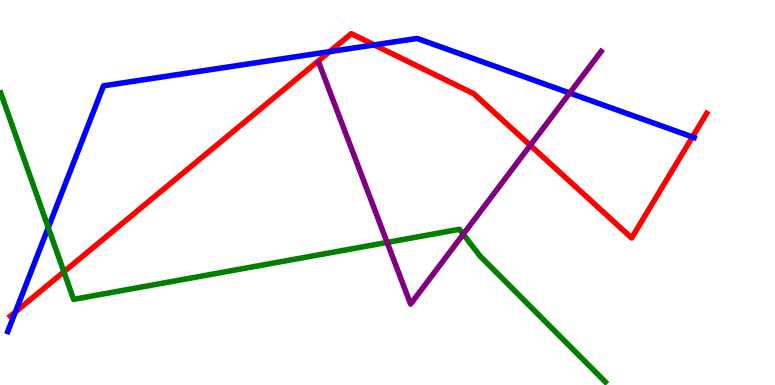[{'lines': ['blue', 'red'], 'intersections': [{'x': 0.198, 'y': 1.9}, {'x': 4.25, 'y': 8.66}, {'x': 4.83, 'y': 8.83}, {'x': 8.94, 'y': 6.44}]}, {'lines': ['green', 'red'], 'intersections': [{'x': 0.824, 'y': 2.94}]}, {'lines': ['purple', 'red'], 'intersections': [{'x': 6.84, 'y': 6.22}]}, {'lines': ['blue', 'green'], 'intersections': [{'x': 0.623, 'y': 4.09}]}, {'lines': ['blue', 'purple'], 'intersections': [{'x': 7.35, 'y': 7.58}]}, {'lines': ['green', 'purple'], 'intersections': [{'x': 5.0, 'y': 3.7}, {'x': 5.98, 'y': 3.92}]}]